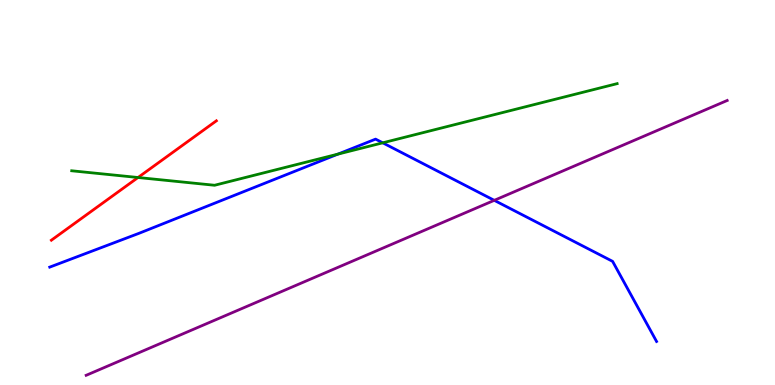[{'lines': ['blue', 'red'], 'intersections': []}, {'lines': ['green', 'red'], 'intersections': [{'x': 1.78, 'y': 5.39}]}, {'lines': ['purple', 'red'], 'intersections': []}, {'lines': ['blue', 'green'], 'intersections': [{'x': 4.36, 'y': 6.0}, {'x': 4.94, 'y': 6.29}]}, {'lines': ['blue', 'purple'], 'intersections': [{'x': 6.38, 'y': 4.8}]}, {'lines': ['green', 'purple'], 'intersections': []}]